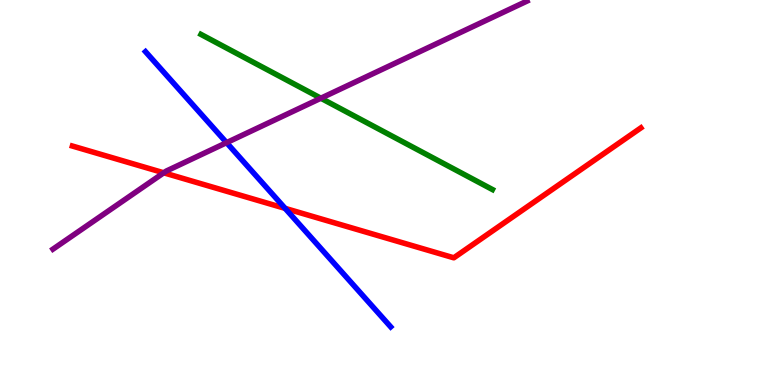[{'lines': ['blue', 'red'], 'intersections': [{'x': 3.68, 'y': 4.59}]}, {'lines': ['green', 'red'], 'intersections': []}, {'lines': ['purple', 'red'], 'intersections': [{'x': 2.11, 'y': 5.51}]}, {'lines': ['blue', 'green'], 'intersections': []}, {'lines': ['blue', 'purple'], 'intersections': [{'x': 2.92, 'y': 6.29}]}, {'lines': ['green', 'purple'], 'intersections': [{'x': 4.14, 'y': 7.45}]}]